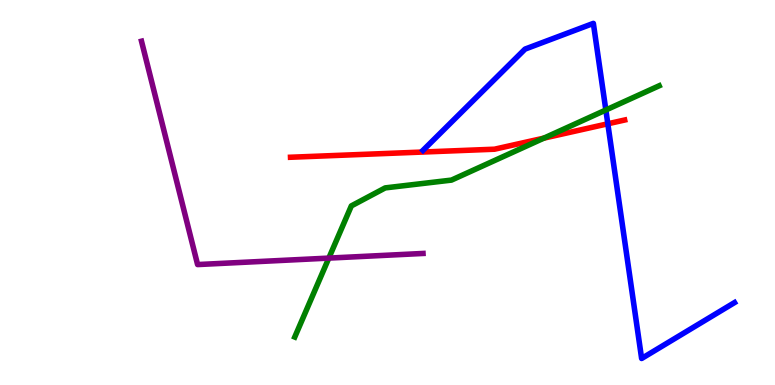[{'lines': ['blue', 'red'], 'intersections': [{'x': 7.84, 'y': 6.78}]}, {'lines': ['green', 'red'], 'intersections': [{'x': 7.02, 'y': 6.41}]}, {'lines': ['purple', 'red'], 'intersections': []}, {'lines': ['blue', 'green'], 'intersections': [{'x': 7.82, 'y': 7.14}]}, {'lines': ['blue', 'purple'], 'intersections': []}, {'lines': ['green', 'purple'], 'intersections': [{'x': 4.24, 'y': 3.3}]}]